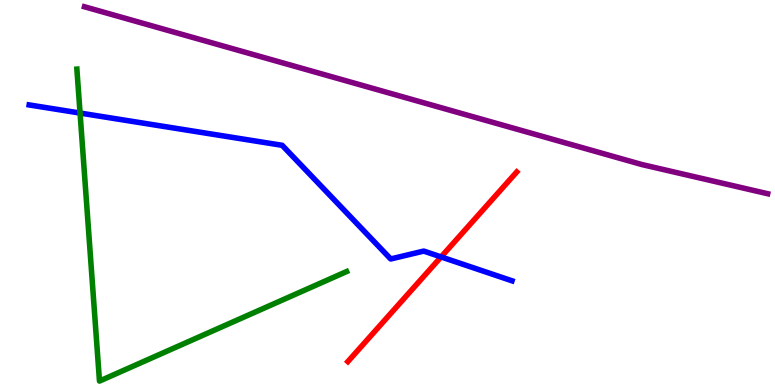[{'lines': ['blue', 'red'], 'intersections': [{'x': 5.69, 'y': 3.33}]}, {'lines': ['green', 'red'], 'intersections': []}, {'lines': ['purple', 'red'], 'intersections': []}, {'lines': ['blue', 'green'], 'intersections': [{'x': 1.03, 'y': 7.06}]}, {'lines': ['blue', 'purple'], 'intersections': []}, {'lines': ['green', 'purple'], 'intersections': []}]